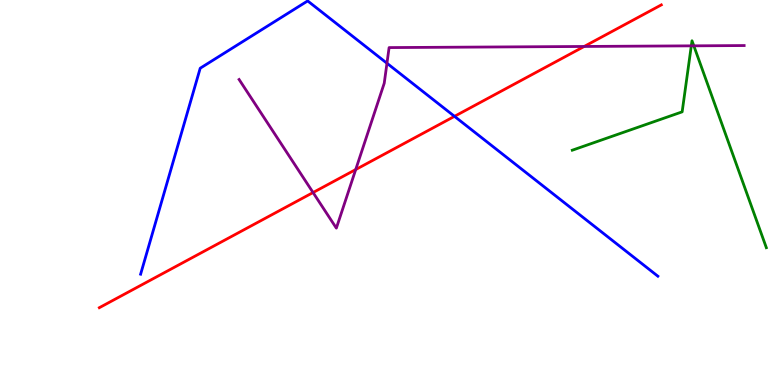[{'lines': ['blue', 'red'], 'intersections': [{'x': 5.86, 'y': 6.98}]}, {'lines': ['green', 'red'], 'intersections': []}, {'lines': ['purple', 'red'], 'intersections': [{'x': 4.04, 'y': 5.0}, {'x': 4.59, 'y': 5.6}, {'x': 7.54, 'y': 8.79}]}, {'lines': ['blue', 'green'], 'intersections': []}, {'lines': ['blue', 'purple'], 'intersections': [{'x': 4.99, 'y': 8.36}]}, {'lines': ['green', 'purple'], 'intersections': [{'x': 8.92, 'y': 8.81}, {'x': 8.95, 'y': 8.81}]}]